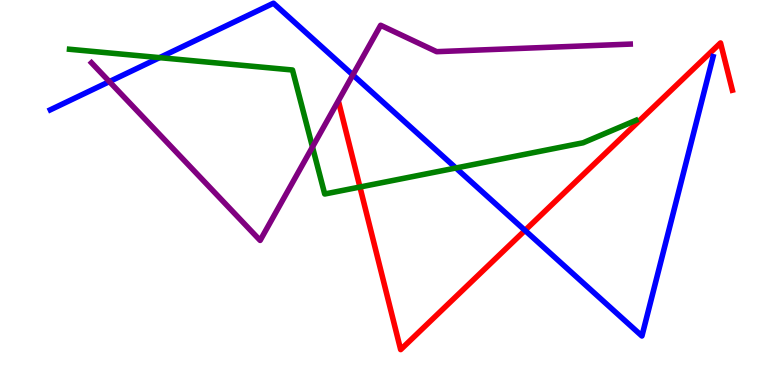[{'lines': ['blue', 'red'], 'intersections': [{'x': 6.77, 'y': 4.02}]}, {'lines': ['green', 'red'], 'intersections': [{'x': 4.64, 'y': 5.14}]}, {'lines': ['purple', 'red'], 'intersections': []}, {'lines': ['blue', 'green'], 'intersections': [{'x': 2.06, 'y': 8.5}, {'x': 5.88, 'y': 5.64}]}, {'lines': ['blue', 'purple'], 'intersections': [{'x': 1.41, 'y': 7.88}, {'x': 4.55, 'y': 8.05}]}, {'lines': ['green', 'purple'], 'intersections': [{'x': 4.03, 'y': 6.18}]}]